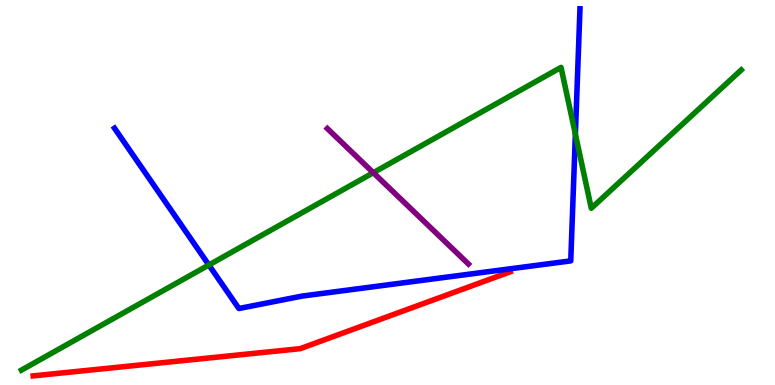[{'lines': ['blue', 'red'], 'intersections': []}, {'lines': ['green', 'red'], 'intersections': []}, {'lines': ['purple', 'red'], 'intersections': []}, {'lines': ['blue', 'green'], 'intersections': [{'x': 2.69, 'y': 3.12}, {'x': 7.42, 'y': 6.51}]}, {'lines': ['blue', 'purple'], 'intersections': []}, {'lines': ['green', 'purple'], 'intersections': [{'x': 4.82, 'y': 5.51}]}]